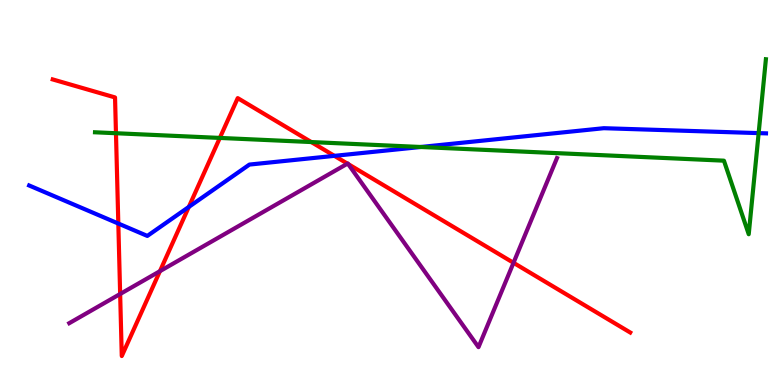[{'lines': ['blue', 'red'], 'intersections': [{'x': 1.53, 'y': 4.19}, {'x': 2.44, 'y': 4.63}, {'x': 4.31, 'y': 5.95}]}, {'lines': ['green', 'red'], 'intersections': [{'x': 1.5, 'y': 6.54}, {'x': 2.84, 'y': 6.42}, {'x': 4.02, 'y': 6.31}]}, {'lines': ['purple', 'red'], 'intersections': [{'x': 1.55, 'y': 2.36}, {'x': 2.06, 'y': 2.96}, {'x': 4.48, 'y': 5.75}, {'x': 4.49, 'y': 5.74}, {'x': 6.63, 'y': 3.17}]}, {'lines': ['blue', 'green'], 'intersections': [{'x': 5.43, 'y': 6.18}, {'x': 9.79, 'y': 6.54}]}, {'lines': ['blue', 'purple'], 'intersections': []}, {'lines': ['green', 'purple'], 'intersections': []}]